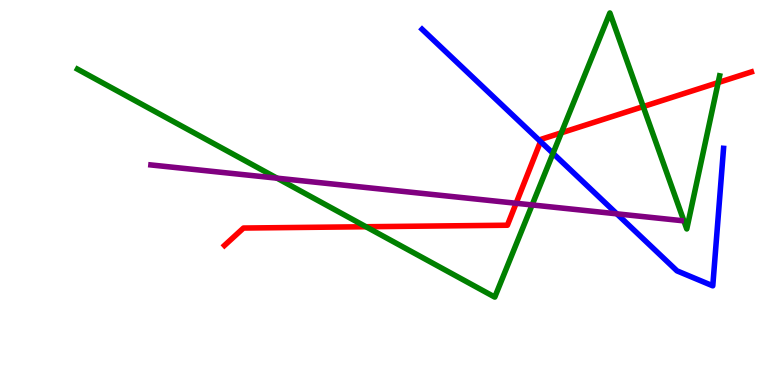[{'lines': ['blue', 'red'], 'intersections': [{'x': 6.97, 'y': 6.32}]}, {'lines': ['green', 'red'], 'intersections': [{'x': 4.72, 'y': 4.11}, {'x': 7.24, 'y': 6.55}, {'x': 8.3, 'y': 7.23}, {'x': 9.27, 'y': 7.86}]}, {'lines': ['purple', 'red'], 'intersections': [{'x': 6.66, 'y': 4.72}]}, {'lines': ['blue', 'green'], 'intersections': [{'x': 7.14, 'y': 6.02}]}, {'lines': ['blue', 'purple'], 'intersections': [{'x': 7.96, 'y': 4.45}]}, {'lines': ['green', 'purple'], 'intersections': [{'x': 3.58, 'y': 5.37}, {'x': 6.87, 'y': 4.68}]}]